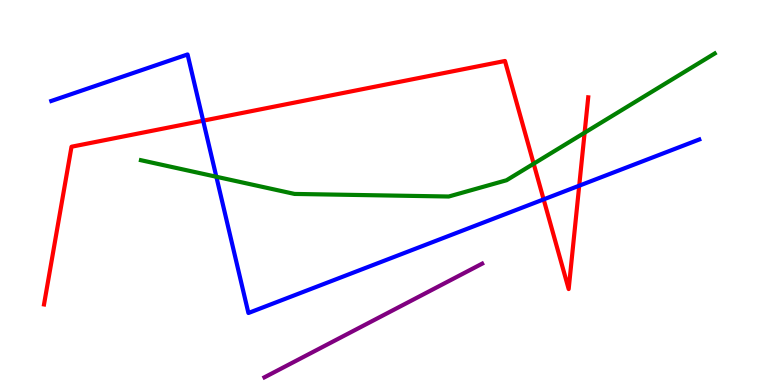[{'lines': ['blue', 'red'], 'intersections': [{'x': 2.62, 'y': 6.87}, {'x': 7.01, 'y': 4.82}, {'x': 7.47, 'y': 5.18}]}, {'lines': ['green', 'red'], 'intersections': [{'x': 6.89, 'y': 5.75}, {'x': 7.54, 'y': 6.55}]}, {'lines': ['purple', 'red'], 'intersections': []}, {'lines': ['blue', 'green'], 'intersections': [{'x': 2.79, 'y': 5.41}]}, {'lines': ['blue', 'purple'], 'intersections': []}, {'lines': ['green', 'purple'], 'intersections': []}]